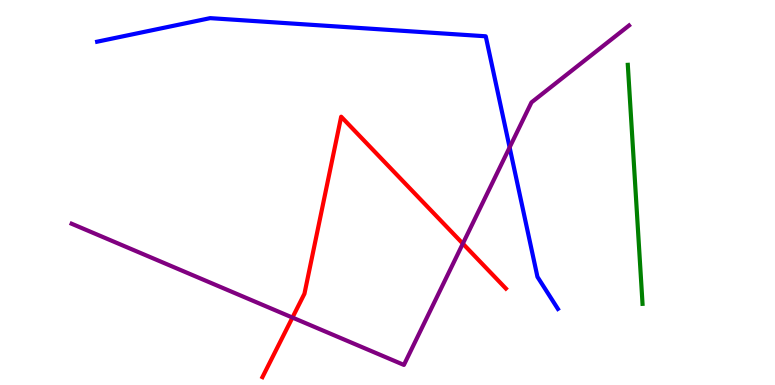[{'lines': ['blue', 'red'], 'intersections': []}, {'lines': ['green', 'red'], 'intersections': []}, {'lines': ['purple', 'red'], 'intersections': [{'x': 3.77, 'y': 1.75}, {'x': 5.97, 'y': 3.67}]}, {'lines': ['blue', 'green'], 'intersections': []}, {'lines': ['blue', 'purple'], 'intersections': [{'x': 6.58, 'y': 6.17}]}, {'lines': ['green', 'purple'], 'intersections': []}]